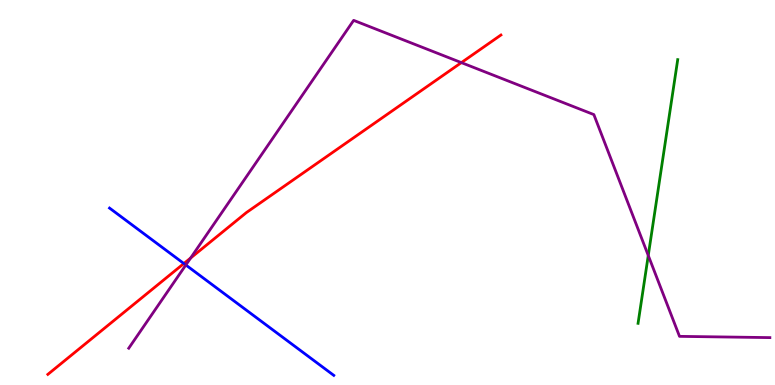[{'lines': ['blue', 'red'], 'intersections': [{'x': 2.37, 'y': 3.16}]}, {'lines': ['green', 'red'], 'intersections': []}, {'lines': ['purple', 'red'], 'intersections': [{'x': 2.46, 'y': 3.3}, {'x': 5.95, 'y': 8.37}]}, {'lines': ['blue', 'green'], 'intersections': []}, {'lines': ['blue', 'purple'], 'intersections': [{'x': 2.4, 'y': 3.12}]}, {'lines': ['green', 'purple'], 'intersections': [{'x': 8.36, 'y': 3.36}]}]